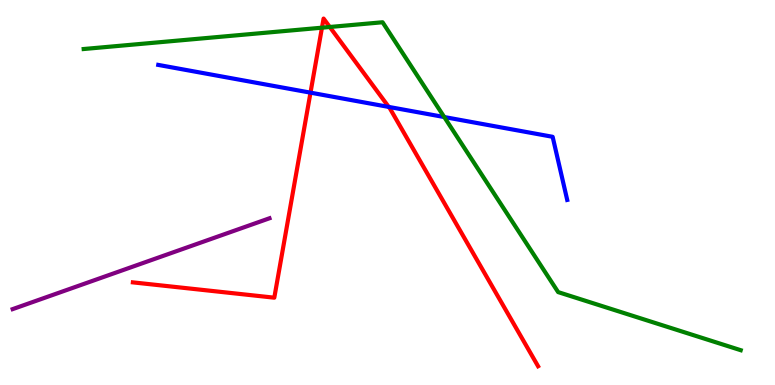[{'lines': ['blue', 'red'], 'intersections': [{'x': 4.01, 'y': 7.59}, {'x': 5.02, 'y': 7.22}]}, {'lines': ['green', 'red'], 'intersections': [{'x': 4.15, 'y': 9.28}, {'x': 4.26, 'y': 9.3}]}, {'lines': ['purple', 'red'], 'intersections': []}, {'lines': ['blue', 'green'], 'intersections': [{'x': 5.73, 'y': 6.96}]}, {'lines': ['blue', 'purple'], 'intersections': []}, {'lines': ['green', 'purple'], 'intersections': []}]